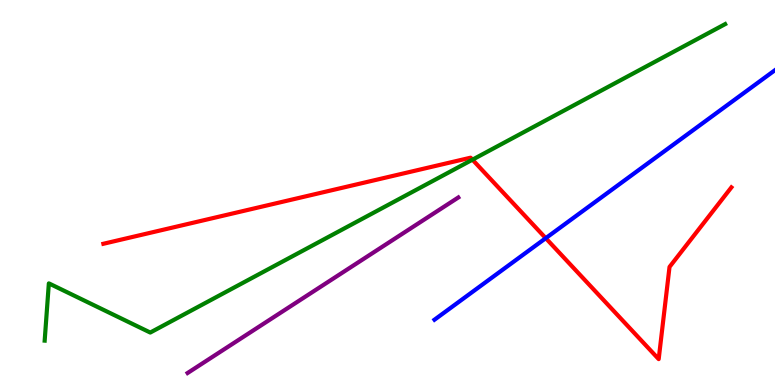[{'lines': ['blue', 'red'], 'intersections': [{'x': 7.04, 'y': 3.81}]}, {'lines': ['green', 'red'], 'intersections': [{'x': 6.1, 'y': 5.85}]}, {'lines': ['purple', 'red'], 'intersections': []}, {'lines': ['blue', 'green'], 'intersections': []}, {'lines': ['blue', 'purple'], 'intersections': []}, {'lines': ['green', 'purple'], 'intersections': []}]